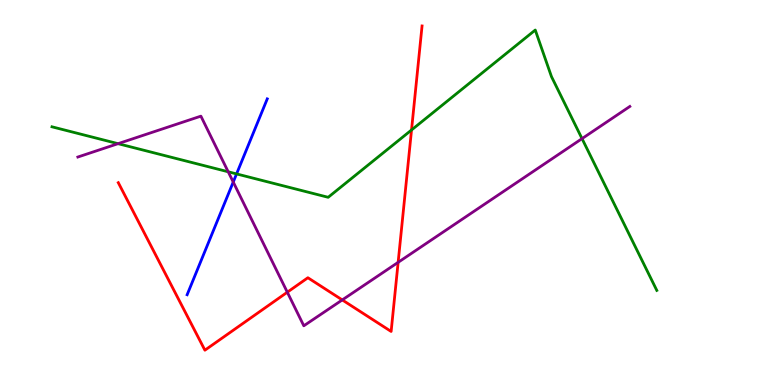[{'lines': ['blue', 'red'], 'intersections': []}, {'lines': ['green', 'red'], 'intersections': [{'x': 5.31, 'y': 6.62}]}, {'lines': ['purple', 'red'], 'intersections': [{'x': 3.71, 'y': 2.41}, {'x': 4.42, 'y': 2.21}, {'x': 5.14, 'y': 3.19}]}, {'lines': ['blue', 'green'], 'intersections': [{'x': 3.05, 'y': 5.48}]}, {'lines': ['blue', 'purple'], 'intersections': [{'x': 3.01, 'y': 5.27}]}, {'lines': ['green', 'purple'], 'intersections': [{'x': 1.52, 'y': 6.27}, {'x': 2.94, 'y': 5.54}, {'x': 7.51, 'y': 6.4}]}]